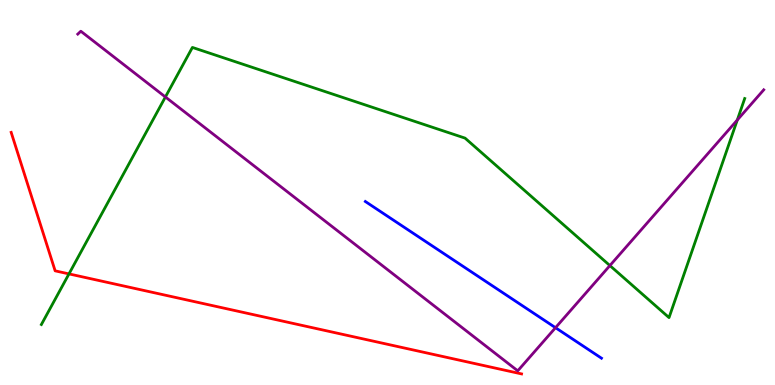[{'lines': ['blue', 'red'], 'intersections': []}, {'lines': ['green', 'red'], 'intersections': [{'x': 0.89, 'y': 2.89}]}, {'lines': ['purple', 'red'], 'intersections': []}, {'lines': ['blue', 'green'], 'intersections': []}, {'lines': ['blue', 'purple'], 'intersections': [{'x': 7.17, 'y': 1.49}]}, {'lines': ['green', 'purple'], 'intersections': [{'x': 2.13, 'y': 7.48}, {'x': 7.87, 'y': 3.1}, {'x': 9.51, 'y': 6.88}]}]